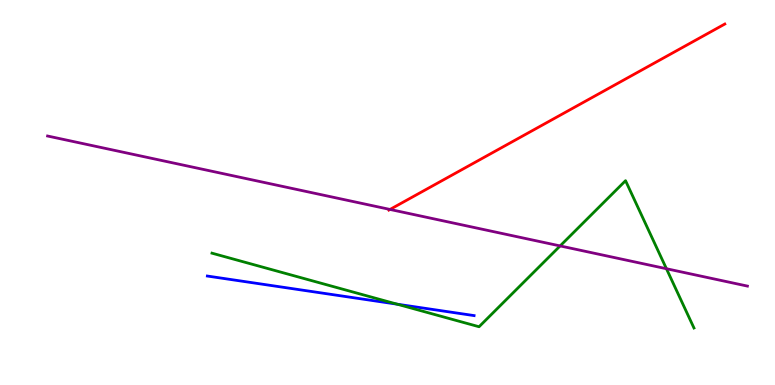[{'lines': ['blue', 'red'], 'intersections': []}, {'lines': ['green', 'red'], 'intersections': []}, {'lines': ['purple', 'red'], 'intersections': [{'x': 5.03, 'y': 4.56}]}, {'lines': ['blue', 'green'], 'intersections': [{'x': 5.12, 'y': 2.1}]}, {'lines': ['blue', 'purple'], 'intersections': []}, {'lines': ['green', 'purple'], 'intersections': [{'x': 7.23, 'y': 3.61}, {'x': 8.6, 'y': 3.02}]}]